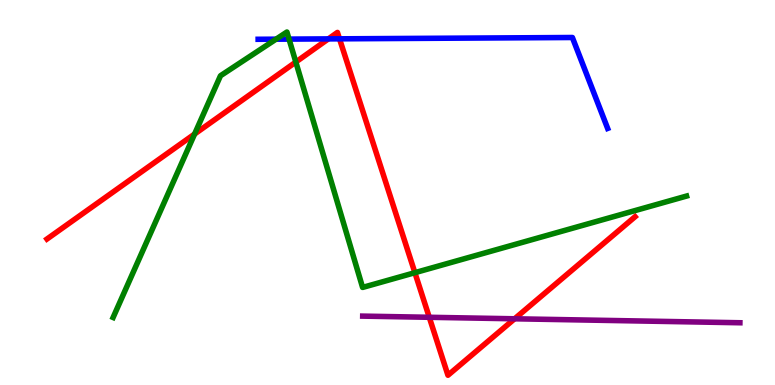[{'lines': ['blue', 'red'], 'intersections': [{'x': 4.24, 'y': 8.99}, {'x': 4.38, 'y': 8.99}]}, {'lines': ['green', 'red'], 'intersections': [{'x': 2.51, 'y': 6.52}, {'x': 3.82, 'y': 8.39}, {'x': 5.35, 'y': 2.92}]}, {'lines': ['purple', 'red'], 'intersections': [{'x': 5.54, 'y': 1.76}, {'x': 6.64, 'y': 1.72}]}, {'lines': ['blue', 'green'], 'intersections': [{'x': 3.56, 'y': 8.98}, {'x': 3.73, 'y': 8.98}]}, {'lines': ['blue', 'purple'], 'intersections': []}, {'lines': ['green', 'purple'], 'intersections': []}]